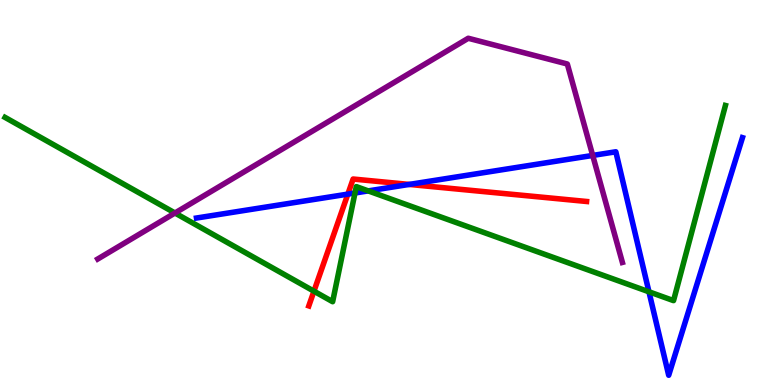[{'lines': ['blue', 'red'], 'intersections': [{'x': 4.49, 'y': 4.96}, {'x': 5.28, 'y': 5.21}]}, {'lines': ['green', 'red'], 'intersections': [{'x': 4.05, 'y': 2.44}]}, {'lines': ['purple', 'red'], 'intersections': []}, {'lines': ['blue', 'green'], 'intersections': [{'x': 4.58, 'y': 4.99}, {'x': 4.75, 'y': 5.04}, {'x': 8.37, 'y': 2.42}]}, {'lines': ['blue', 'purple'], 'intersections': [{'x': 7.65, 'y': 5.96}]}, {'lines': ['green', 'purple'], 'intersections': [{'x': 2.26, 'y': 4.47}]}]